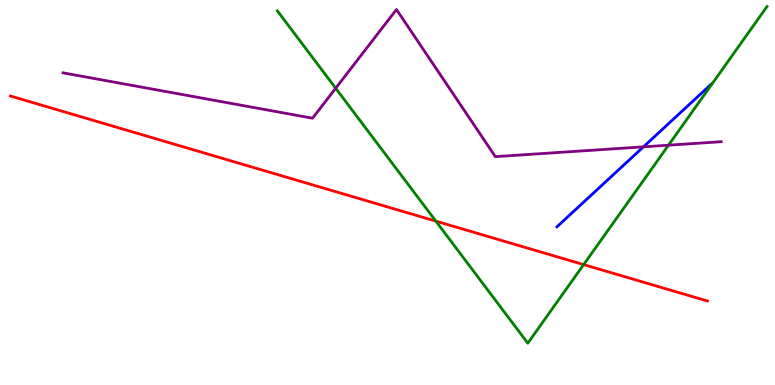[{'lines': ['blue', 'red'], 'intersections': []}, {'lines': ['green', 'red'], 'intersections': [{'x': 5.62, 'y': 4.26}, {'x': 7.53, 'y': 3.13}]}, {'lines': ['purple', 'red'], 'intersections': []}, {'lines': ['blue', 'green'], 'intersections': []}, {'lines': ['blue', 'purple'], 'intersections': [{'x': 8.3, 'y': 6.19}]}, {'lines': ['green', 'purple'], 'intersections': [{'x': 4.33, 'y': 7.71}, {'x': 8.63, 'y': 6.23}]}]